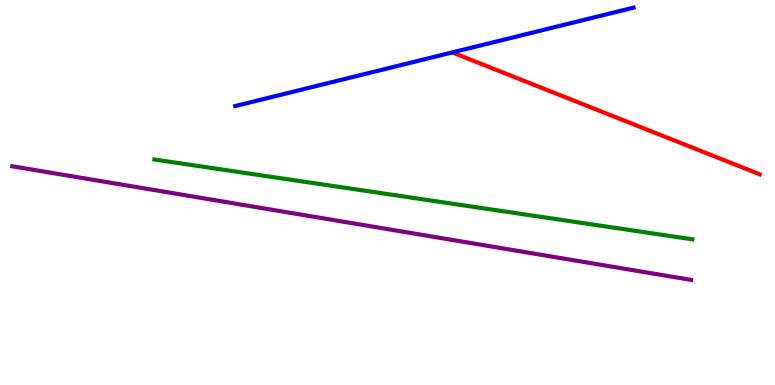[{'lines': ['blue', 'red'], 'intersections': []}, {'lines': ['green', 'red'], 'intersections': []}, {'lines': ['purple', 'red'], 'intersections': []}, {'lines': ['blue', 'green'], 'intersections': []}, {'lines': ['blue', 'purple'], 'intersections': []}, {'lines': ['green', 'purple'], 'intersections': []}]